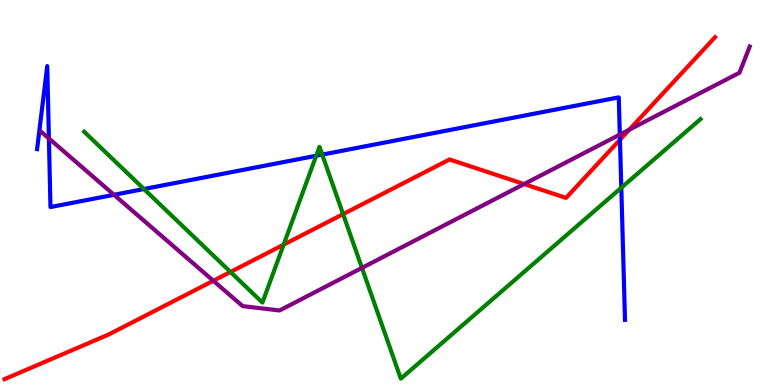[{'lines': ['blue', 'red'], 'intersections': [{'x': 8.0, 'y': 6.37}]}, {'lines': ['green', 'red'], 'intersections': [{'x': 2.97, 'y': 2.94}, {'x': 3.66, 'y': 3.65}, {'x': 4.43, 'y': 4.44}]}, {'lines': ['purple', 'red'], 'intersections': [{'x': 2.75, 'y': 2.71}, {'x': 6.76, 'y': 5.22}, {'x': 8.12, 'y': 6.63}]}, {'lines': ['blue', 'green'], 'intersections': [{'x': 1.86, 'y': 5.09}, {'x': 4.08, 'y': 5.95}, {'x': 4.16, 'y': 5.98}, {'x': 8.02, 'y': 5.12}]}, {'lines': ['blue', 'purple'], 'intersections': [{'x': 0.631, 'y': 6.4}, {'x': 1.47, 'y': 4.94}, {'x': 8.0, 'y': 6.5}]}, {'lines': ['green', 'purple'], 'intersections': [{'x': 4.67, 'y': 3.04}]}]